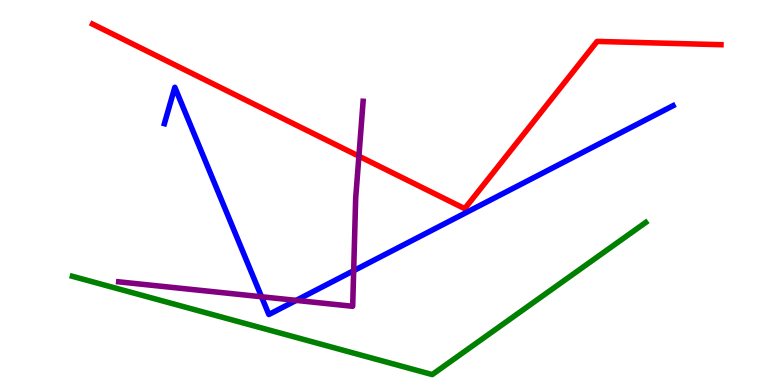[{'lines': ['blue', 'red'], 'intersections': []}, {'lines': ['green', 'red'], 'intersections': []}, {'lines': ['purple', 'red'], 'intersections': [{'x': 4.63, 'y': 5.94}]}, {'lines': ['blue', 'green'], 'intersections': []}, {'lines': ['blue', 'purple'], 'intersections': [{'x': 3.37, 'y': 2.29}, {'x': 3.82, 'y': 2.2}, {'x': 4.56, 'y': 2.97}]}, {'lines': ['green', 'purple'], 'intersections': []}]